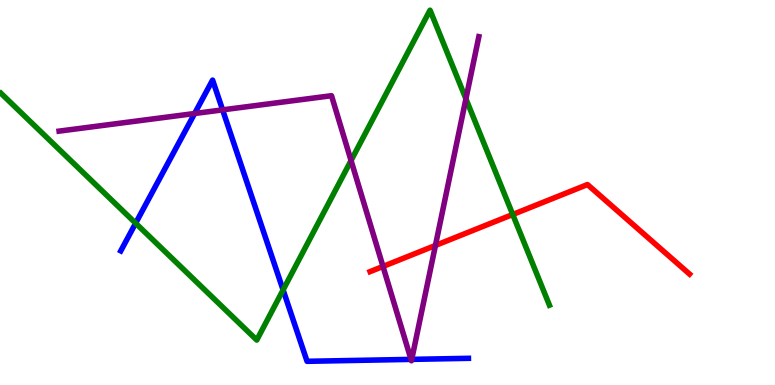[{'lines': ['blue', 'red'], 'intersections': []}, {'lines': ['green', 'red'], 'intersections': [{'x': 6.62, 'y': 4.43}]}, {'lines': ['purple', 'red'], 'intersections': [{'x': 4.94, 'y': 3.08}, {'x': 5.62, 'y': 3.62}]}, {'lines': ['blue', 'green'], 'intersections': [{'x': 1.75, 'y': 4.2}, {'x': 3.65, 'y': 2.47}]}, {'lines': ['blue', 'purple'], 'intersections': [{'x': 2.51, 'y': 7.05}, {'x': 2.87, 'y': 7.15}, {'x': 5.3, 'y': 0.665}, {'x': 5.31, 'y': 0.666}]}, {'lines': ['green', 'purple'], 'intersections': [{'x': 4.53, 'y': 5.83}, {'x': 6.01, 'y': 7.43}]}]